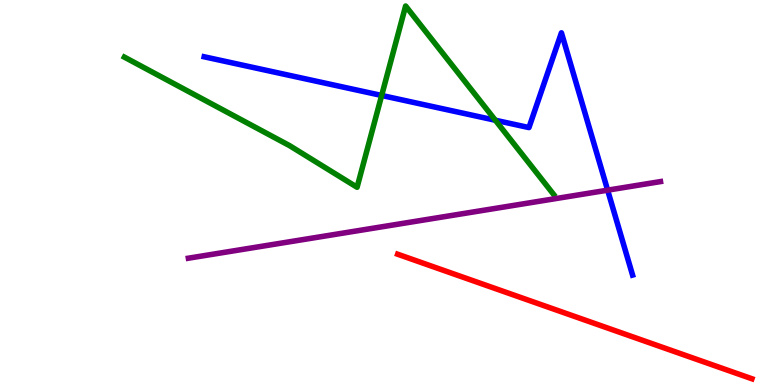[{'lines': ['blue', 'red'], 'intersections': []}, {'lines': ['green', 'red'], 'intersections': []}, {'lines': ['purple', 'red'], 'intersections': []}, {'lines': ['blue', 'green'], 'intersections': [{'x': 4.92, 'y': 7.52}, {'x': 6.39, 'y': 6.88}]}, {'lines': ['blue', 'purple'], 'intersections': [{'x': 7.84, 'y': 5.06}]}, {'lines': ['green', 'purple'], 'intersections': []}]